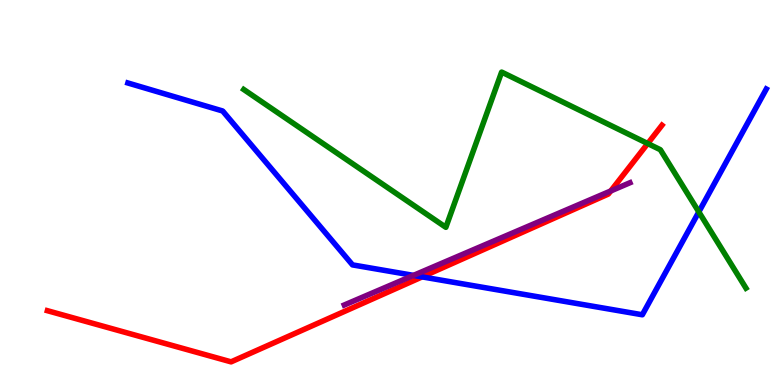[{'lines': ['blue', 'red'], 'intersections': [{'x': 5.45, 'y': 2.81}]}, {'lines': ['green', 'red'], 'intersections': [{'x': 8.36, 'y': 6.27}]}, {'lines': ['purple', 'red'], 'intersections': [{'x': 7.88, 'y': 5.04}]}, {'lines': ['blue', 'green'], 'intersections': [{'x': 9.02, 'y': 4.5}]}, {'lines': ['blue', 'purple'], 'intersections': [{'x': 5.34, 'y': 2.85}]}, {'lines': ['green', 'purple'], 'intersections': []}]